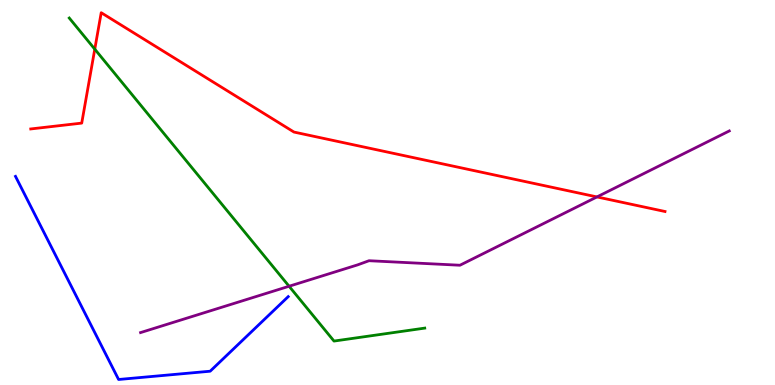[{'lines': ['blue', 'red'], 'intersections': []}, {'lines': ['green', 'red'], 'intersections': [{'x': 1.22, 'y': 8.72}]}, {'lines': ['purple', 'red'], 'intersections': [{'x': 7.7, 'y': 4.89}]}, {'lines': ['blue', 'green'], 'intersections': []}, {'lines': ['blue', 'purple'], 'intersections': []}, {'lines': ['green', 'purple'], 'intersections': [{'x': 3.73, 'y': 2.56}]}]